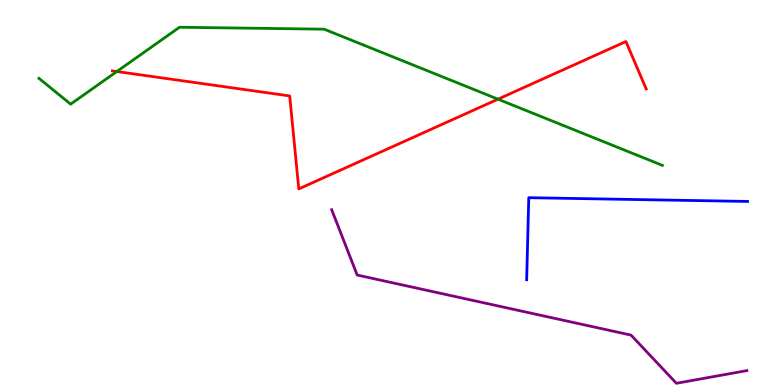[{'lines': ['blue', 'red'], 'intersections': []}, {'lines': ['green', 'red'], 'intersections': [{'x': 1.51, 'y': 8.14}, {'x': 6.43, 'y': 7.42}]}, {'lines': ['purple', 'red'], 'intersections': []}, {'lines': ['blue', 'green'], 'intersections': []}, {'lines': ['blue', 'purple'], 'intersections': []}, {'lines': ['green', 'purple'], 'intersections': []}]